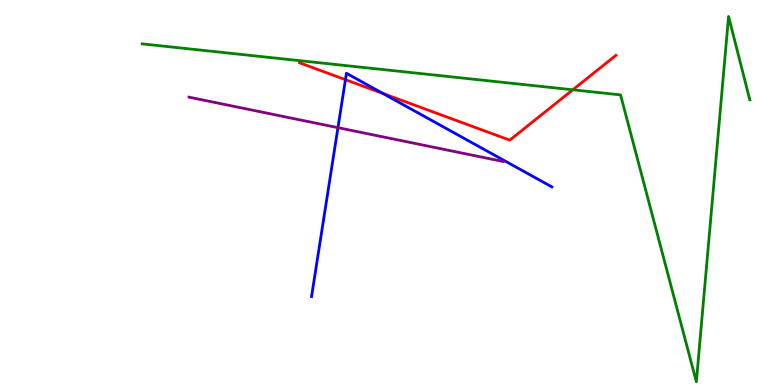[{'lines': ['blue', 'red'], 'intersections': [{'x': 4.46, 'y': 7.93}, {'x': 4.94, 'y': 7.57}]}, {'lines': ['green', 'red'], 'intersections': [{'x': 7.39, 'y': 7.67}]}, {'lines': ['purple', 'red'], 'intersections': []}, {'lines': ['blue', 'green'], 'intersections': []}, {'lines': ['blue', 'purple'], 'intersections': [{'x': 4.36, 'y': 6.68}]}, {'lines': ['green', 'purple'], 'intersections': []}]